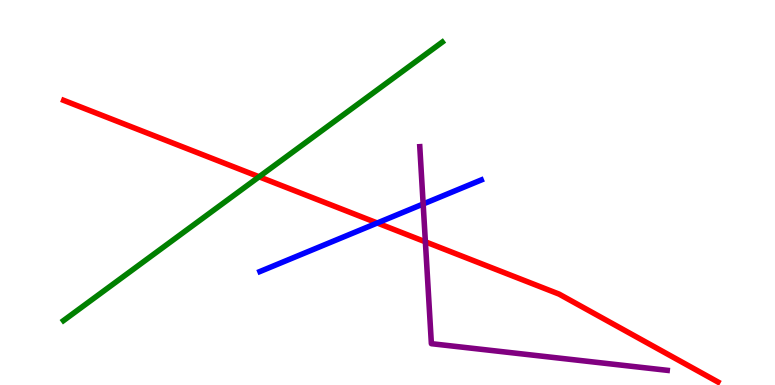[{'lines': ['blue', 'red'], 'intersections': [{'x': 4.87, 'y': 4.21}]}, {'lines': ['green', 'red'], 'intersections': [{'x': 3.34, 'y': 5.41}]}, {'lines': ['purple', 'red'], 'intersections': [{'x': 5.49, 'y': 3.72}]}, {'lines': ['blue', 'green'], 'intersections': []}, {'lines': ['blue', 'purple'], 'intersections': [{'x': 5.46, 'y': 4.7}]}, {'lines': ['green', 'purple'], 'intersections': []}]